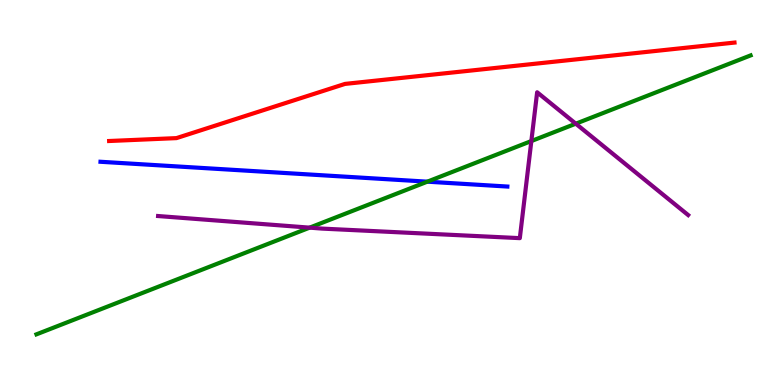[{'lines': ['blue', 'red'], 'intersections': []}, {'lines': ['green', 'red'], 'intersections': []}, {'lines': ['purple', 'red'], 'intersections': []}, {'lines': ['blue', 'green'], 'intersections': [{'x': 5.51, 'y': 5.28}]}, {'lines': ['blue', 'purple'], 'intersections': []}, {'lines': ['green', 'purple'], 'intersections': [{'x': 4.0, 'y': 4.09}, {'x': 6.86, 'y': 6.34}, {'x': 7.43, 'y': 6.79}]}]